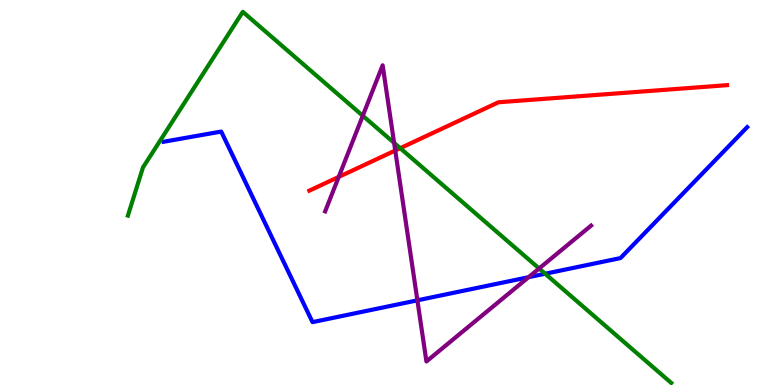[{'lines': ['blue', 'red'], 'intersections': []}, {'lines': ['green', 'red'], 'intersections': [{'x': 5.16, 'y': 6.15}]}, {'lines': ['purple', 'red'], 'intersections': [{'x': 4.37, 'y': 5.4}, {'x': 5.1, 'y': 6.09}]}, {'lines': ['blue', 'green'], 'intersections': [{'x': 7.03, 'y': 2.89}]}, {'lines': ['blue', 'purple'], 'intersections': [{'x': 5.39, 'y': 2.2}, {'x': 6.82, 'y': 2.8}]}, {'lines': ['green', 'purple'], 'intersections': [{'x': 4.68, 'y': 6.99}, {'x': 5.09, 'y': 6.29}, {'x': 6.96, 'y': 3.03}]}]